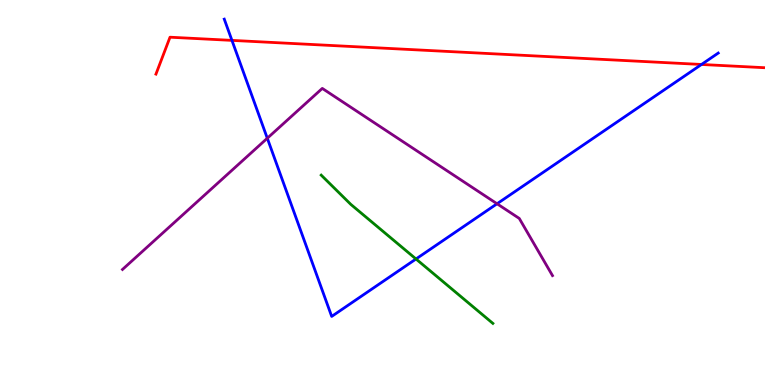[{'lines': ['blue', 'red'], 'intersections': [{'x': 2.99, 'y': 8.95}, {'x': 9.05, 'y': 8.33}]}, {'lines': ['green', 'red'], 'intersections': []}, {'lines': ['purple', 'red'], 'intersections': []}, {'lines': ['blue', 'green'], 'intersections': [{'x': 5.37, 'y': 3.27}]}, {'lines': ['blue', 'purple'], 'intersections': [{'x': 3.45, 'y': 6.41}, {'x': 6.41, 'y': 4.71}]}, {'lines': ['green', 'purple'], 'intersections': []}]